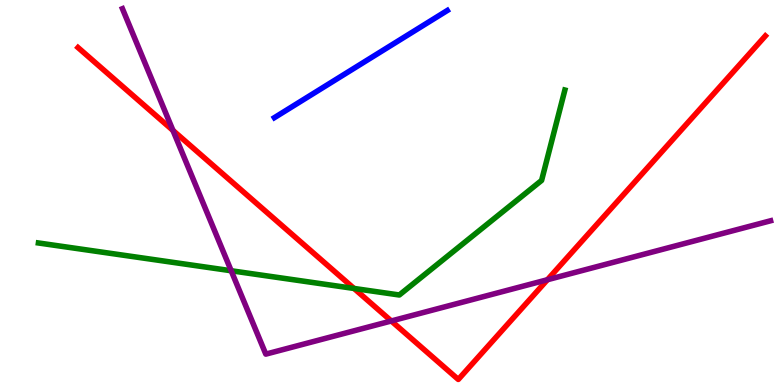[{'lines': ['blue', 'red'], 'intersections': []}, {'lines': ['green', 'red'], 'intersections': [{'x': 4.57, 'y': 2.51}]}, {'lines': ['purple', 'red'], 'intersections': [{'x': 2.23, 'y': 6.61}, {'x': 5.05, 'y': 1.66}, {'x': 7.06, 'y': 2.73}]}, {'lines': ['blue', 'green'], 'intersections': []}, {'lines': ['blue', 'purple'], 'intersections': []}, {'lines': ['green', 'purple'], 'intersections': [{'x': 2.98, 'y': 2.97}]}]